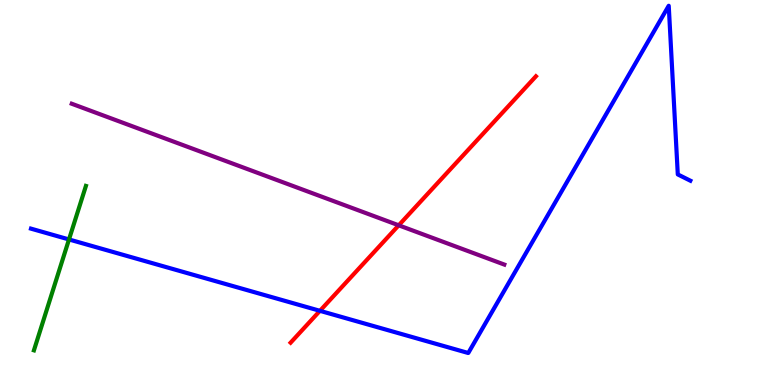[{'lines': ['blue', 'red'], 'intersections': [{'x': 4.13, 'y': 1.93}]}, {'lines': ['green', 'red'], 'intersections': []}, {'lines': ['purple', 'red'], 'intersections': [{'x': 5.14, 'y': 4.15}]}, {'lines': ['blue', 'green'], 'intersections': [{'x': 0.89, 'y': 3.78}]}, {'lines': ['blue', 'purple'], 'intersections': []}, {'lines': ['green', 'purple'], 'intersections': []}]